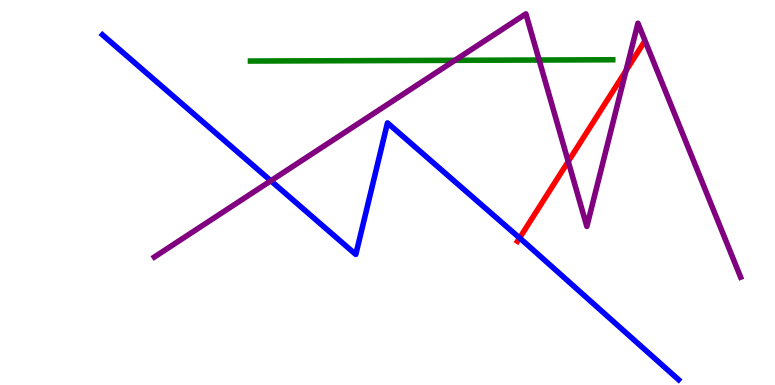[{'lines': ['blue', 'red'], 'intersections': [{'x': 6.7, 'y': 3.82}]}, {'lines': ['green', 'red'], 'intersections': []}, {'lines': ['purple', 'red'], 'intersections': [{'x': 7.33, 'y': 5.81}, {'x': 8.08, 'y': 8.17}]}, {'lines': ['blue', 'green'], 'intersections': []}, {'lines': ['blue', 'purple'], 'intersections': [{'x': 3.49, 'y': 5.3}]}, {'lines': ['green', 'purple'], 'intersections': [{'x': 5.87, 'y': 8.43}, {'x': 6.96, 'y': 8.44}]}]